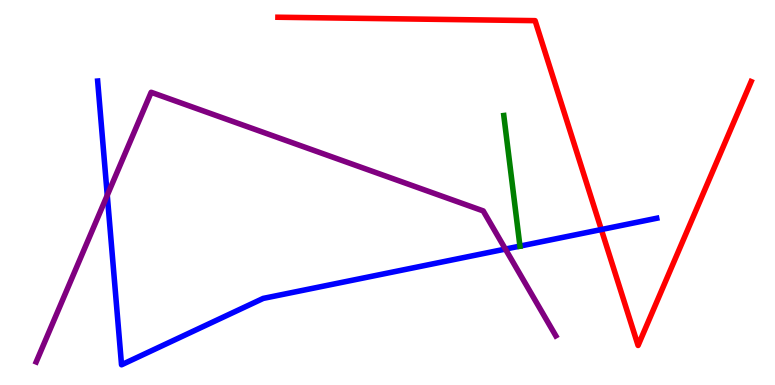[{'lines': ['blue', 'red'], 'intersections': [{'x': 7.76, 'y': 4.04}]}, {'lines': ['green', 'red'], 'intersections': []}, {'lines': ['purple', 'red'], 'intersections': []}, {'lines': ['blue', 'green'], 'intersections': [{'x': 6.71, 'y': 3.61}]}, {'lines': ['blue', 'purple'], 'intersections': [{'x': 1.38, 'y': 4.93}, {'x': 6.52, 'y': 3.53}]}, {'lines': ['green', 'purple'], 'intersections': []}]